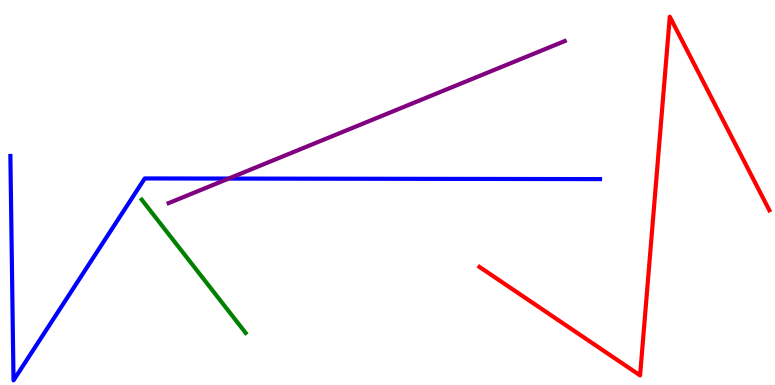[{'lines': ['blue', 'red'], 'intersections': []}, {'lines': ['green', 'red'], 'intersections': []}, {'lines': ['purple', 'red'], 'intersections': []}, {'lines': ['blue', 'green'], 'intersections': []}, {'lines': ['blue', 'purple'], 'intersections': [{'x': 2.95, 'y': 5.36}]}, {'lines': ['green', 'purple'], 'intersections': []}]